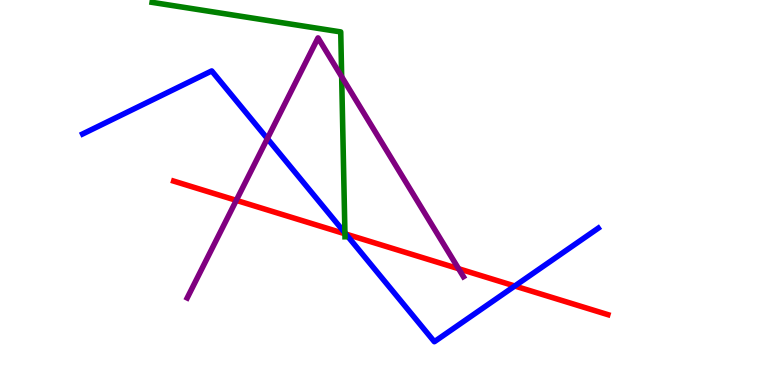[{'lines': ['blue', 'red'], 'intersections': [{'x': 4.46, 'y': 3.92}, {'x': 6.64, 'y': 2.57}]}, {'lines': ['green', 'red'], 'intersections': [{'x': 4.45, 'y': 3.93}]}, {'lines': ['purple', 'red'], 'intersections': [{'x': 3.05, 'y': 4.8}, {'x': 5.92, 'y': 3.02}]}, {'lines': ['blue', 'green'], 'intersections': [{'x': 4.45, 'y': 3.95}]}, {'lines': ['blue', 'purple'], 'intersections': [{'x': 3.45, 'y': 6.4}]}, {'lines': ['green', 'purple'], 'intersections': [{'x': 4.41, 'y': 8.01}]}]